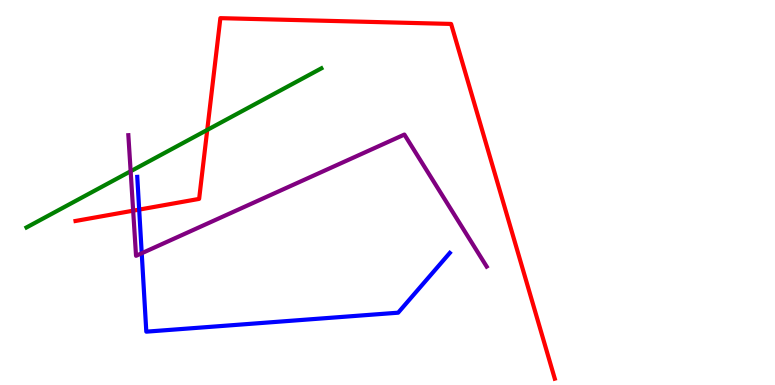[{'lines': ['blue', 'red'], 'intersections': [{'x': 1.8, 'y': 4.56}]}, {'lines': ['green', 'red'], 'intersections': [{'x': 2.67, 'y': 6.63}]}, {'lines': ['purple', 'red'], 'intersections': [{'x': 1.72, 'y': 4.53}]}, {'lines': ['blue', 'green'], 'intersections': []}, {'lines': ['blue', 'purple'], 'intersections': [{'x': 1.83, 'y': 3.42}]}, {'lines': ['green', 'purple'], 'intersections': [{'x': 1.69, 'y': 5.55}]}]